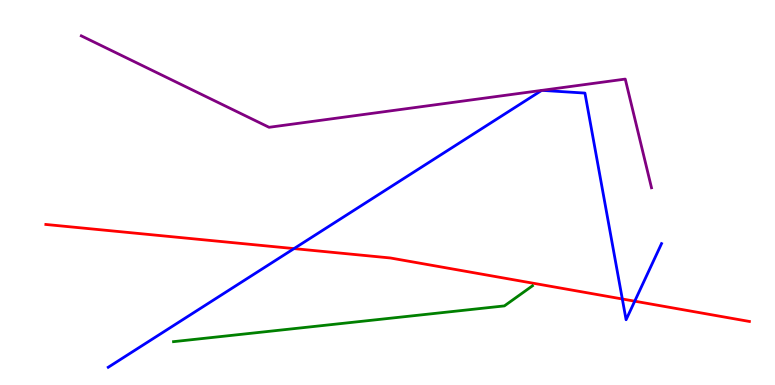[{'lines': ['blue', 'red'], 'intersections': [{'x': 3.79, 'y': 3.54}, {'x': 8.03, 'y': 2.23}, {'x': 8.19, 'y': 2.18}]}, {'lines': ['green', 'red'], 'intersections': []}, {'lines': ['purple', 'red'], 'intersections': []}, {'lines': ['blue', 'green'], 'intersections': []}, {'lines': ['blue', 'purple'], 'intersections': [{'x': 6.99, 'y': 7.65}, {'x': 6.99, 'y': 7.65}]}, {'lines': ['green', 'purple'], 'intersections': []}]